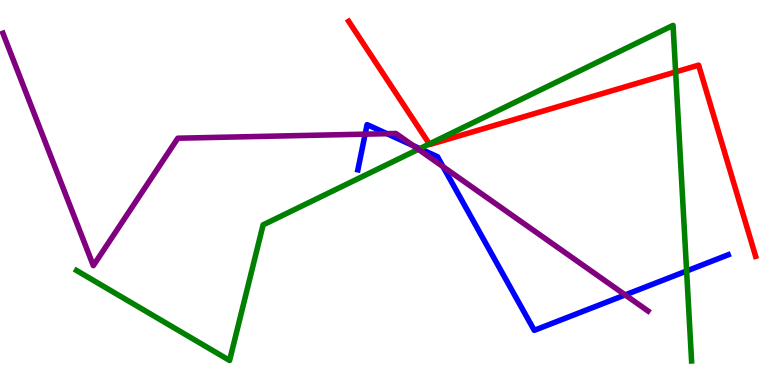[{'lines': ['blue', 'red'], 'intersections': []}, {'lines': ['green', 'red'], 'intersections': [{'x': 5.54, 'y': 6.26}, {'x': 8.72, 'y': 8.13}]}, {'lines': ['purple', 'red'], 'intersections': []}, {'lines': ['blue', 'green'], 'intersections': [{'x': 5.42, 'y': 6.14}, {'x': 8.86, 'y': 2.96}]}, {'lines': ['blue', 'purple'], 'intersections': [{'x': 4.71, 'y': 6.52}, {'x': 4.99, 'y': 6.53}, {'x': 5.33, 'y': 6.22}, {'x': 5.72, 'y': 5.67}, {'x': 8.07, 'y': 2.34}]}, {'lines': ['green', 'purple'], 'intersections': [{'x': 5.4, 'y': 6.12}]}]